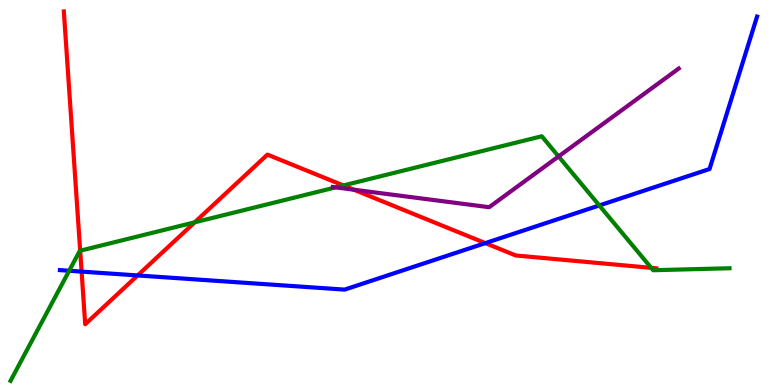[{'lines': ['blue', 'red'], 'intersections': [{'x': 1.05, 'y': 2.95}, {'x': 1.78, 'y': 2.85}, {'x': 6.26, 'y': 3.69}]}, {'lines': ['green', 'red'], 'intersections': [{'x': 1.03, 'y': 3.49}, {'x': 2.51, 'y': 4.23}, {'x': 4.43, 'y': 5.18}, {'x': 8.4, 'y': 3.04}]}, {'lines': ['purple', 'red'], 'intersections': [{'x': 4.57, 'y': 5.07}]}, {'lines': ['blue', 'green'], 'intersections': [{'x': 0.893, 'y': 2.97}, {'x': 7.73, 'y': 4.66}]}, {'lines': ['blue', 'purple'], 'intersections': []}, {'lines': ['green', 'purple'], 'intersections': [{'x': 4.33, 'y': 5.13}, {'x': 7.21, 'y': 5.94}]}]